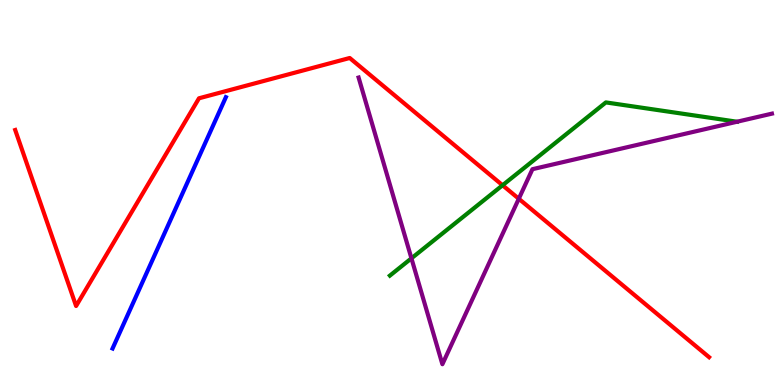[{'lines': ['blue', 'red'], 'intersections': []}, {'lines': ['green', 'red'], 'intersections': [{'x': 6.48, 'y': 5.19}]}, {'lines': ['purple', 'red'], 'intersections': [{'x': 6.69, 'y': 4.84}]}, {'lines': ['blue', 'green'], 'intersections': []}, {'lines': ['blue', 'purple'], 'intersections': []}, {'lines': ['green', 'purple'], 'intersections': [{'x': 5.31, 'y': 3.29}]}]